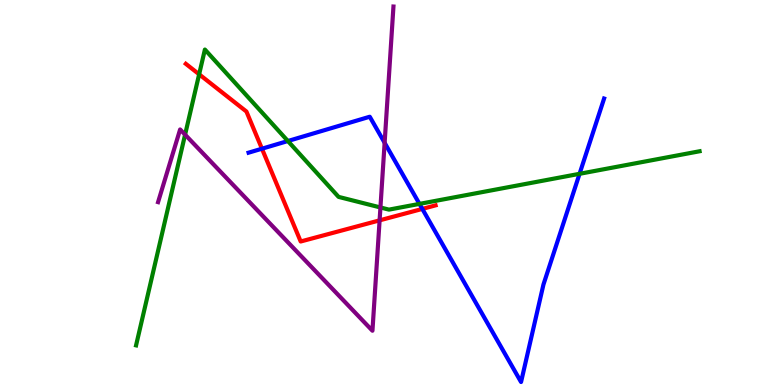[{'lines': ['blue', 'red'], 'intersections': [{'x': 3.38, 'y': 6.14}, {'x': 5.45, 'y': 4.57}]}, {'lines': ['green', 'red'], 'intersections': [{'x': 2.57, 'y': 8.07}]}, {'lines': ['purple', 'red'], 'intersections': [{'x': 4.9, 'y': 4.28}]}, {'lines': ['blue', 'green'], 'intersections': [{'x': 3.71, 'y': 6.34}, {'x': 5.41, 'y': 4.7}, {'x': 7.48, 'y': 5.49}]}, {'lines': ['blue', 'purple'], 'intersections': [{'x': 4.96, 'y': 6.29}]}, {'lines': ['green', 'purple'], 'intersections': [{'x': 2.39, 'y': 6.5}, {'x': 4.91, 'y': 4.61}]}]